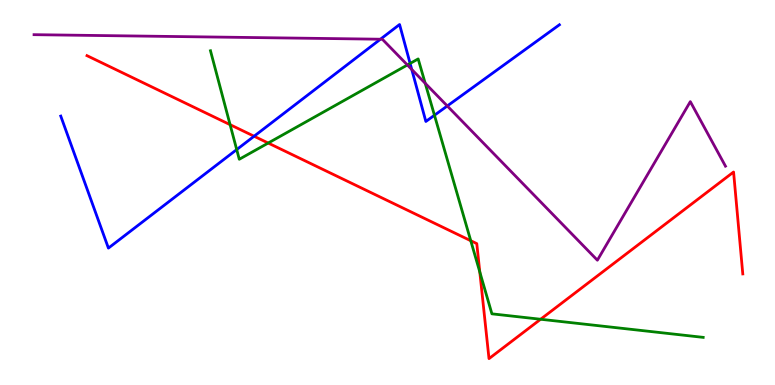[{'lines': ['blue', 'red'], 'intersections': [{'x': 3.28, 'y': 6.46}]}, {'lines': ['green', 'red'], 'intersections': [{'x': 2.97, 'y': 6.76}, {'x': 3.46, 'y': 6.28}, {'x': 6.07, 'y': 3.75}, {'x': 6.19, 'y': 2.94}, {'x': 6.98, 'y': 1.71}]}, {'lines': ['purple', 'red'], 'intersections': []}, {'lines': ['blue', 'green'], 'intersections': [{'x': 3.05, 'y': 6.11}, {'x': 5.29, 'y': 8.35}, {'x': 5.61, 'y': 7.01}]}, {'lines': ['blue', 'purple'], 'intersections': [{'x': 4.91, 'y': 8.98}, {'x': 5.31, 'y': 8.2}, {'x': 5.77, 'y': 7.25}]}, {'lines': ['green', 'purple'], 'intersections': [{'x': 5.26, 'y': 8.31}, {'x': 5.49, 'y': 7.84}]}]